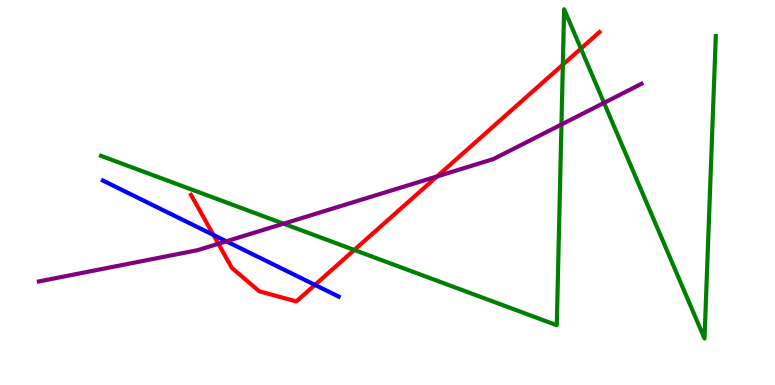[{'lines': ['blue', 'red'], 'intersections': [{'x': 2.75, 'y': 3.9}, {'x': 4.06, 'y': 2.6}]}, {'lines': ['green', 'red'], 'intersections': [{'x': 4.57, 'y': 3.51}, {'x': 7.26, 'y': 8.32}, {'x': 7.5, 'y': 8.74}]}, {'lines': ['purple', 'red'], 'intersections': [{'x': 2.82, 'y': 3.67}, {'x': 5.64, 'y': 5.42}]}, {'lines': ['blue', 'green'], 'intersections': []}, {'lines': ['blue', 'purple'], 'intersections': [{'x': 2.92, 'y': 3.73}]}, {'lines': ['green', 'purple'], 'intersections': [{'x': 3.66, 'y': 4.19}, {'x': 7.24, 'y': 6.77}, {'x': 7.79, 'y': 7.33}]}]